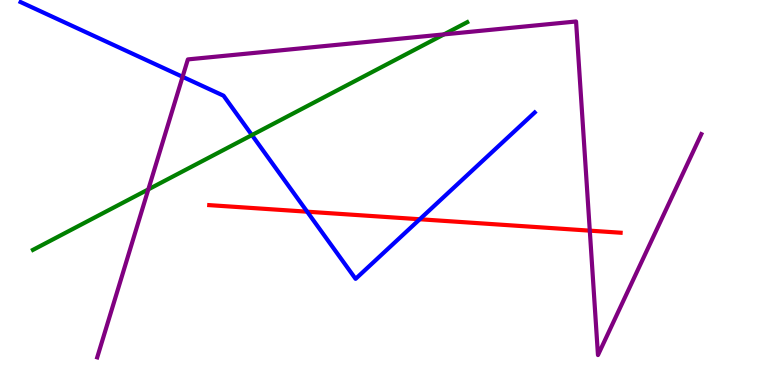[{'lines': ['blue', 'red'], 'intersections': [{'x': 3.96, 'y': 4.5}, {'x': 5.42, 'y': 4.31}]}, {'lines': ['green', 'red'], 'intersections': []}, {'lines': ['purple', 'red'], 'intersections': [{'x': 7.61, 'y': 4.01}]}, {'lines': ['blue', 'green'], 'intersections': [{'x': 3.25, 'y': 6.49}]}, {'lines': ['blue', 'purple'], 'intersections': [{'x': 2.36, 'y': 8.01}]}, {'lines': ['green', 'purple'], 'intersections': [{'x': 1.91, 'y': 5.08}, {'x': 5.73, 'y': 9.11}]}]